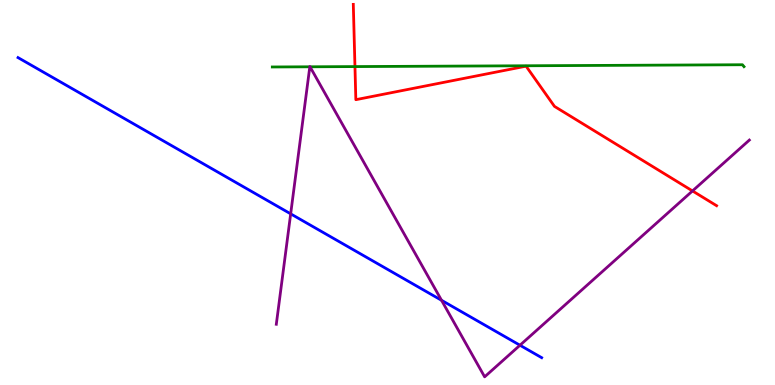[{'lines': ['blue', 'red'], 'intersections': []}, {'lines': ['green', 'red'], 'intersections': [{'x': 4.58, 'y': 8.27}]}, {'lines': ['purple', 'red'], 'intersections': [{'x': 8.94, 'y': 5.04}]}, {'lines': ['blue', 'green'], 'intersections': []}, {'lines': ['blue', 'purple'], 'intersections': [{'x': 3.75, 'y': 4.45}, {'x': 5.7, 'y': 2.2}, {'x': 6.71, 'y': 1.03}]}, {'lines': ['green', 'purple'], 'intersections': [{'x': 4.0, 'y': 8.27}, {'x': 4.0, 'y': 8.27}]}]